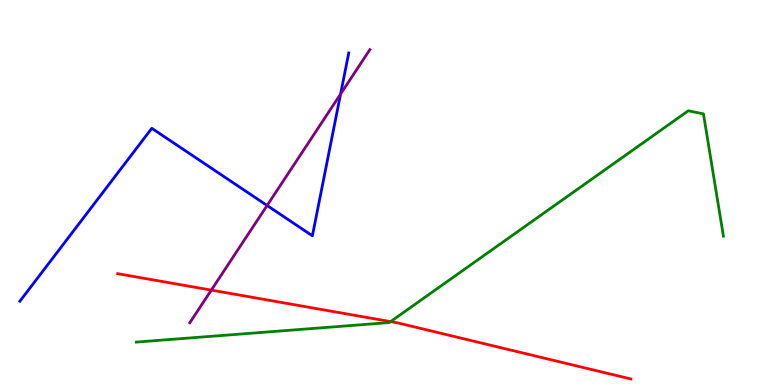[{'lines': ['blue', 'red'], 'intersections': []}, {'lines': ['green', 'red'], 'intersections': [{'x': 5.04, 'y': 1.65}]}, {'lines': ['purple', 'red'], 'intersections': [{'x': 2.73, 'y': 2.46}]}, {'lines': ['blue', 'green'], 'intersections': []}, {'lines': ['blue', 'purple'], 'intersections': [{'x': 3.45, 'y': 4.66}, {'x': 4.39, 'y': 7.56}]}, {'lines': ['green', 'purple'], 'intersections': []}]